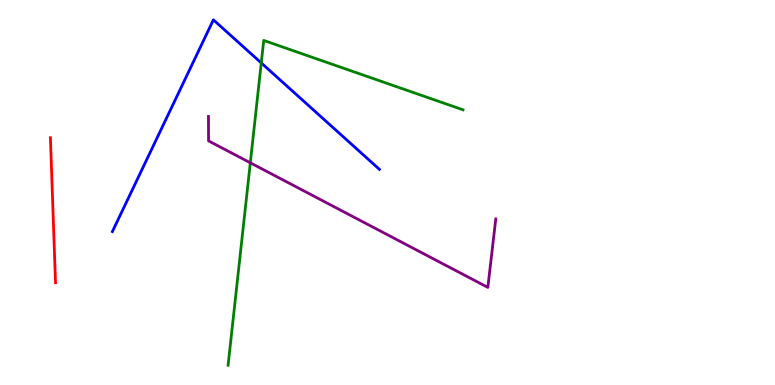[{'lines': ['blue', 'red'], 'intersections': []}, {'lines': ['green', 'red'], 'intersections': []}, {'lines': ['purple', 'red'], 'intersections': []}, {'lines': ['blue', 'green'], 'intersections': [{'x': 3.37, 'y': 8.37}]}, {'lines': ['blue', 'purple'], 'intersections': []}, {'lines': ['green', 'purple'], 'intersections': [{'x': 3.23, 'y': 5.77}]}]